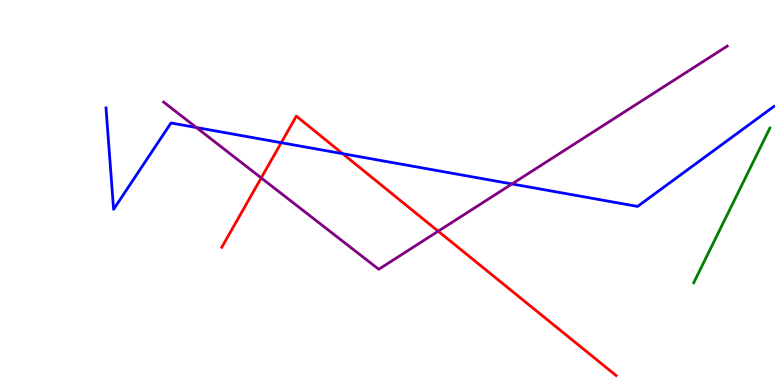[{'lines': ['blue', 'red'], 'intersections': [{'x': 3.63, 'y': 6.29}, {'x': 4.42, 'y': 6.01}]}, {'lines': ['green', 'red'], 'intersections': []}, {'lines': ['purple', 'red'], 'intersections': [{'x': 3.37, 'y': 5.38}, {'x': 5.65, 'y': 3.99}]}, {'lines': ['blue', 'green'], 'intersections': []}, {'lines': ['blue', 'purple'], 'intersections': [{'x': 2.53, 'y': 6.69}, {'x': 6.61, 'y': 5.22}]}, {'lines': ['green', 'purple'], 'intersections': []}]